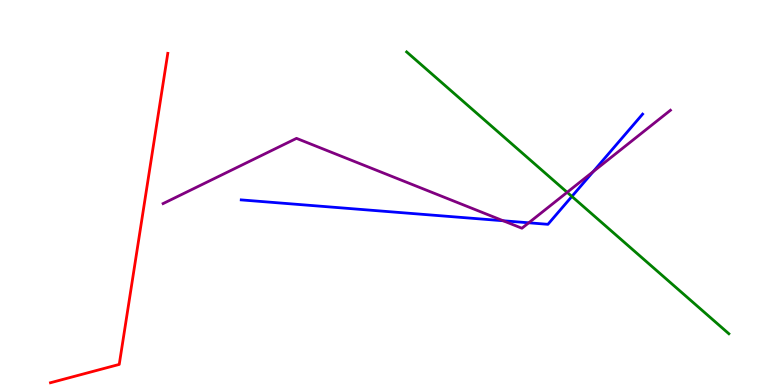[{'lines': ['blue', 'red'], 'intersections': []}, {'lines': ['green', 'red'], 'intersections': []}, {'lines': ['purple', 'red'], 'intersections': []}, {'lines': ['blue', 'green'], 'intersections': [{'x': 7.38, 'y': 4.9}]}, {'lines': ['blue', 'purple'], 'intersections': [{'x': 6.49, 'y': 4.27}, {'x': 6.82, 'y': 4.21}, {'x': 7.65, 'y': 5.54}]}, {'lines': ['green', 'purple'], 'intersections': [{'x': 7.32, 'y': 5.01}]}]